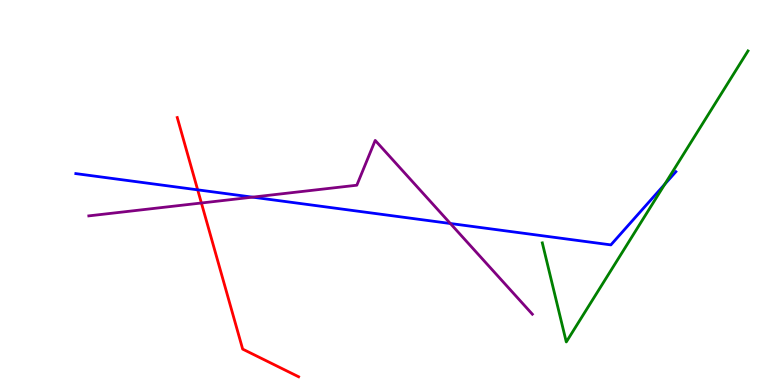[{'lines': ['blue', 'red'], 'intersections': [{'x': 2.55, 'y': 5.07}]}, {'lines': ['green', 'red'], 'intersections': []}, {'lines': ['purple', 'red'], 'intersections': [{'x': 2.6, 'y': 4.73}]}, {'lines': ['blue', 'green'], 'intersections': [{'x': 8.58, 'y': 5.22}]}, {'lines': ['blue', 'purple'], 'intersections': [{'x': 3.26, 'y': 4.88}, {'x': 5.81, 'y': 4.19}]}, {'lines': ['green', 'purple'], 'intersections': []}]